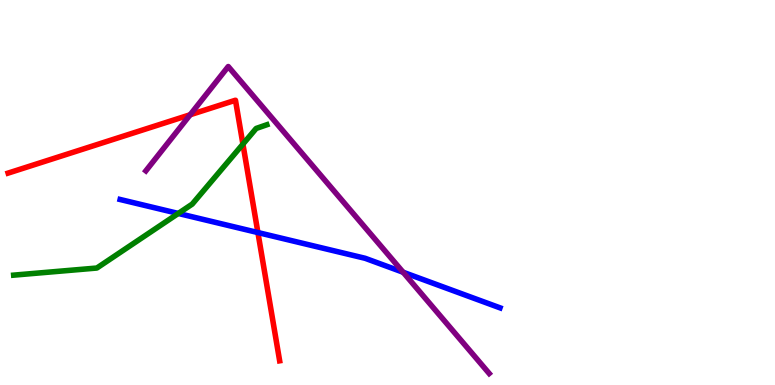[{'lines': ['blue', 'red'], 'intersections': [{'x': 3.33, 'y': 3.96}]}, {'lines': ['green', 'red'], 'intersections': [{'x': 3.13, 'y': 6.26}]}, {'lines': ['purple', 'red'], 'intersections': [{'x': 2.45, 'y': 7.02}]}, {'lines': ['blue', 'green'], 'intersections': [{'x': 2.3, 'y': 4.46}]}, {'lines': ['blue', 'purple'], 'intersections': [{'x': 5.2, 'y': 2.93}]}, {'lines': ['green', 'purple'], 'intersections': []}]